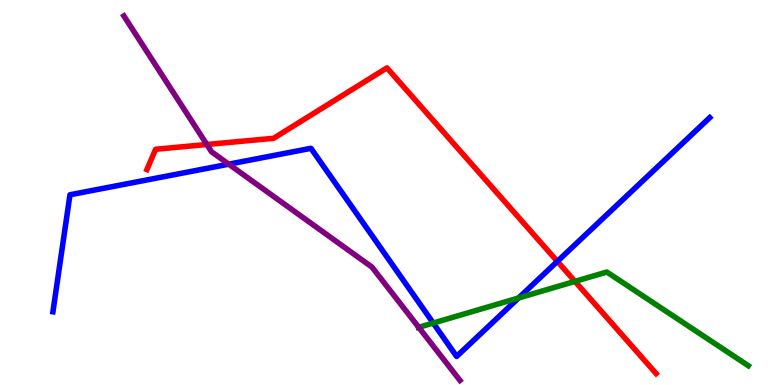[{'lines': ['blue', 'red'], 'intersections': [{'x': 7.19, 'y': 3.21}]}, {'lines': ['green', 'red'], 'intersections': [{'x': 7.42, 'y': 2.69}]}, {'lines': ['purple', 'red'], 'intersections': [{'x': 2.67, 'y': 6.25}]}, {'lines': ['blue', 'green'], 'intersections': [{'x': 5.59, 'y': 1.61}, {'x': 6.69, 'y': 2.26}]}, {'lines': ['blue', 'purple'], 'intersections': [{'x': 2.95, 'y': 5.74}]}, {'lines': ['green', 'purple'], 'intersections': [{'x': 5.4, 'y': 1.5}]}]